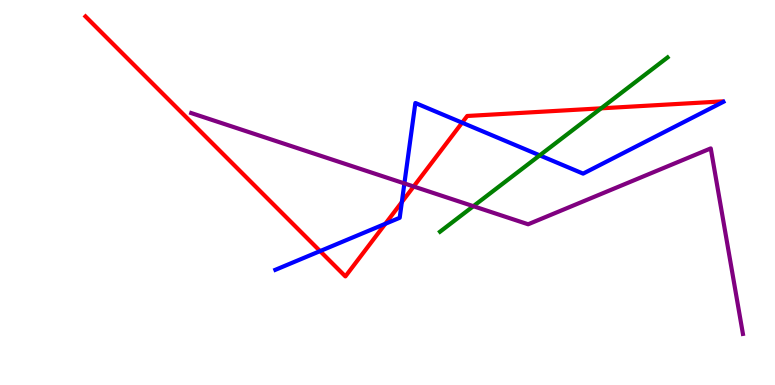[{'lines': ['blue', 'red'], 'intersections': [{'x': 4.13, 'y': 3.48}, {'x': 4.97, 'y': 4.19}, {'x': 5.19, 'y': 4.75}, {'x': 5.96, 'y': 6.81}]}, {'lines': ['green', 'red'], 'intersections': [{'x': 7.76, 'y': 7.19}]}, {'lines': ['purple', 'red'], 'intersections': [{'x': 5.34, 'y': 5.16}]}, {'lines': ['blue', 'green'], 'intersections': [{'x': 6.96, 'y': 5.96}]}, {'lines': ['blue', 'purple'], 'intersections': [{'x': 5.22, 'y': 5.24}]}, {'lines': ['green', 'purple'], 'intersections': [{'x': 6.11, 'y': 4.64}]}]